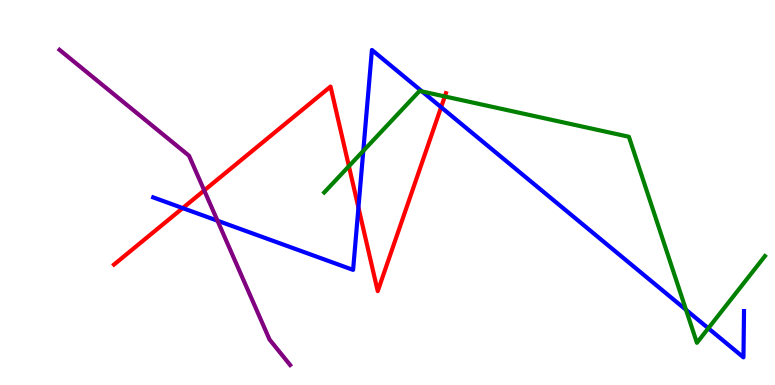[{'lines': ['blue', 'red'], 'intersections': [{'x': 2.36, 'y': 4.59}, {'x': 4.62, 'y': 4.61}, {'x': 5.69, 'y': 7.22}]}, {'lines': ['green', 'red'], 'intersections': [{'x': 4.5, 'y': 5.68}, {'x': 5.74, 'y': 7.49}]}, {'lines': ['purple', 'red'], 'intersections': [{'x': 2.64, 'y': 5.05}]}, {'lines': ['blue', 'green'], 'intersections': [{'x': 4.69, 'y': 6.08}, {'x': 5.45, 'y': 7.62}, {'x': 8.85, 'y': 1.95}, {'x': 9.14, 'y': 1.47}]}, {'lines': ['blue', 'purple'], 'intersections': [{'x': 2.81, 'y': 4.27}]}, {'lines': ['green', 'purple'], 'intersections': []}]